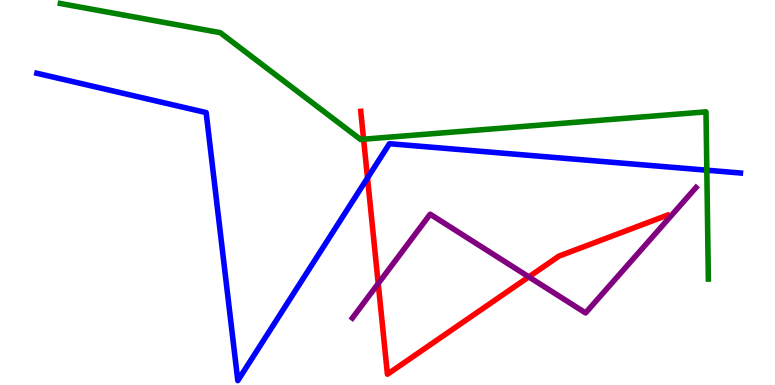[{'lines': ['blue', 'red'], 'intersections': [{'x': 4.74, 'y': 5.38}]}, {'lines': ['green', 'red'], 'intersections': [{'x': 4.69, 'y': 6.38}]}, {'lines': ['purple', 'red'], 'intersections': [{'x': 4.88, 'y': 2.64}, {'x': 6.82, 'y': 2.81}]}, {'lines': ['blue', 'green'], 'intersections': [{'x': 9.12, 'y': 5.58}]}, {'lines': ['blue', 'purple'], 'intersections': []}, {'lines': ['green', 'purple'], 'intersections': []}]